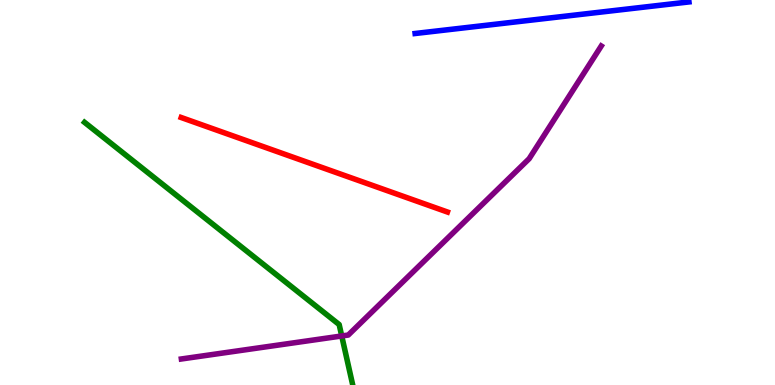[{'lines': ['blue', 'red'], 'intersections': []}, {'lines': ['green', 'red'], 'intersections': []}, {'lines': ['purple', 'red'], 'intersections': []}, {'lines': ['blue', 'green'], 'intersections': []}, {'lines': ['blue', 'purple'], 'intersections': []}, {'lines': ['green', 'purple'], 'intersections': [{'x': 4.41, 'y': 1.27}]}]